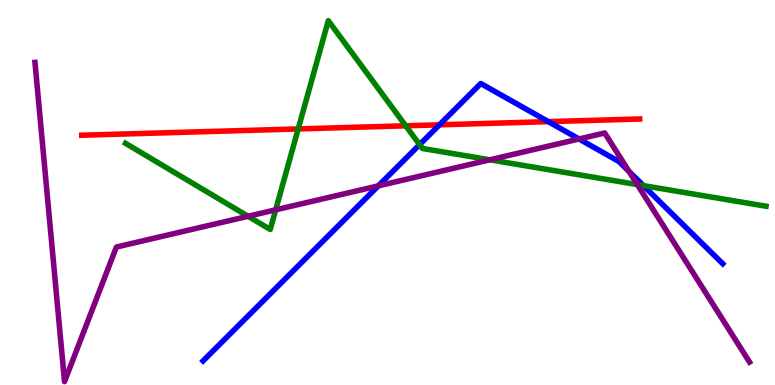[{'lines': ['blue', 'red'], 'intersections': [{'x': 5.67, 'y': 6.76}, {'x': 7.08, 'y': 6.84}]}, {'lines': ['green', 'red'], 'intersections': [{'x': 3.85, 'y': 6.65}, {'x': 5.24, 'y': 6.73}]}, {'lines': ['purple', 'red'], 'intersections': []}, {'lines': ['blue', 'green'], 'intersections': [{'x': 5.41, 'y': 6.24}, {'x': 8.3, 'y': 5.18}]}, {'lines': ['blue', 'purple'], 'intersections': [{'x': 4.88, 'y': 5.17}, {'x': 7.47, 'y': 6.39}, {'x': 8.12, 'y': 5.55}]}, {'lines': ['green', 'purple'], 'intersections': [{'x': 3.2, 'y': 4.38}, {'x': 3.56, 'y': 4.55}, {'x': 6.32, 'y': 5.85}, {'x': 8.22, 'y': 5.21}]}]